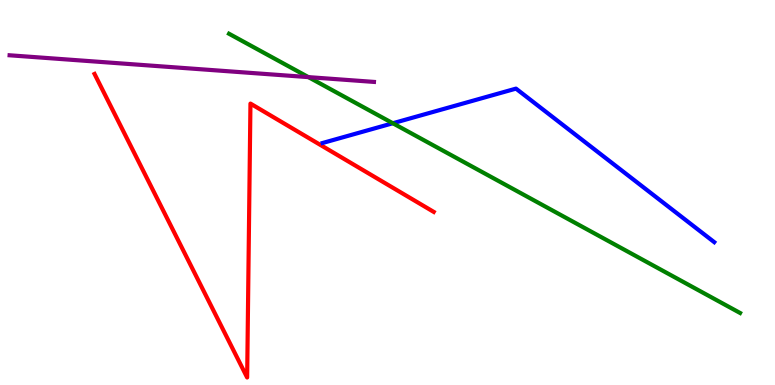[{'lines': ['blue', 'red'], 'intersections': []}, {'lines': ['green', 'red'], 'intersections': []}, {'lines': ['purple', 'red'], 'intersections': []}, {'lines': ['blue', 'green'], 'intersections': [{'x': 5.07, 'y': 6.8}]}, {'lines': ['blue', 'purple'], 'intersections': []}, {'lines': ['green', 'purple'], 'intersections': [{'x': 3.98, 'y': 8.0}]}]